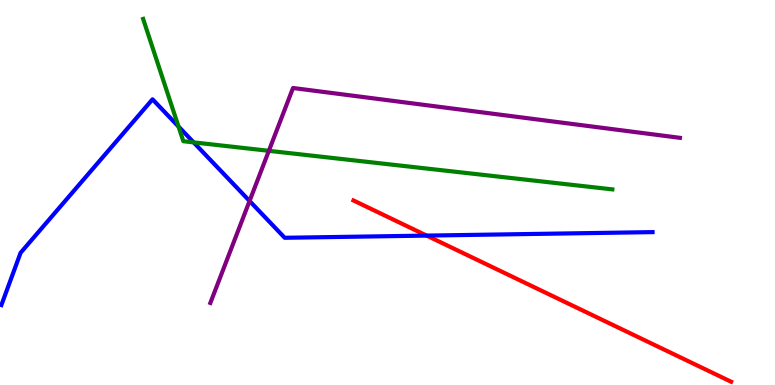[{'lines': ['blue', 'red'], 'intersections': [{'x': 5.51, 'y': 3.88}]}, {'lines': ['green', 'red'], 'intersections': []}, {'lines': ['purple', 'red'], 'intersections': []}, {'lines': ['blue', 'green'], 'intersections': [{'x': 2.3, 'y': 6.71}, {'x': 2.5, 'y': 6.3}]}, {'lines': ['blue', 'purple'], 'intersections': [{'x': 3.22, 'y': 4.78}]}, {'lines': ['green', 'purple'], 'intersections': [{'x': 3.47, 'y': 6.08}]}]